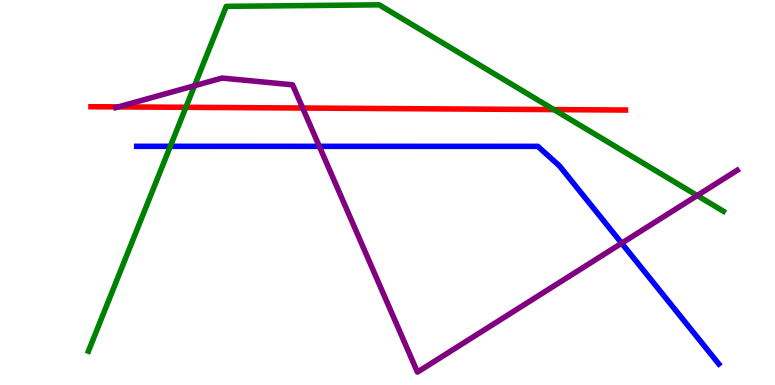[{'lines': ['blue', 'red'], 'intersections': []}, {'lines': ['green', 'red'], 'intersections': [{'x': 2.4, 'y': 7.21}, {'x': 7.15, 'y': 7.15}]}, {'lines': ['purple', 'red'], 'intersections': [{'x': 1.53, 'y': 7.22}, {'x': 3.91, 'y': 7.19}]}, {'lines': ['blue', 'green'], 'intersections': [{'x': 2.2, 'y': 6.2}]}, {'lines': ['blue', 'purple'], 'intersections': [{'x': 4.12, 'y': 6.2}, {'x': 8.02, 'y': 3.68}]}, {'lines': ['green', 'purple'], 'intersections': [{'x': 2.51, 'y': 7.77}, {'x': 9.0, 'y': 4.92}]}]